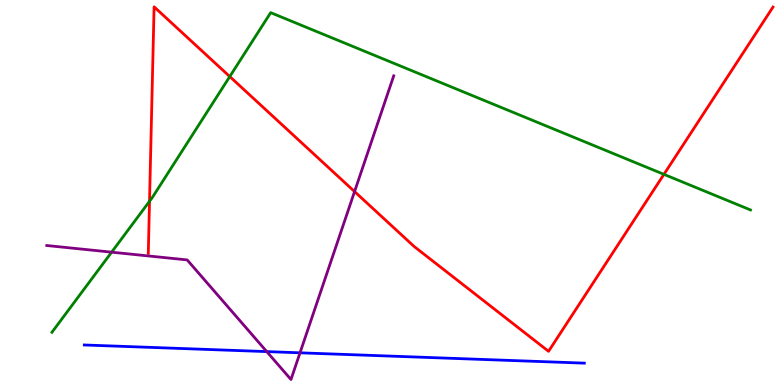[{'lines': ['blue', 'red'], 'intersections': []}, {'lines': ['green', 'red'], 'intersections': [{'x': 1.93, 'y': 4.77}, {'x': 2.96, 'y': 8.01}, {'x': 8.57, 'y': 5.47}]}, {'lines': ['purple', 'red'], 'intersections': [{'x': 4.58, 'y': 5.02}]}, {'lines': ['blue', 'green'], 'intersections': []}, {'lines': ['blue', 'purple'], 'intersections': [{'x': 3.44, 'y': 0.867}, {'x': 3.87, 'y': 0.836}]}, {'lines': ['green', 'purple'], 'intersections': [{'x': 1.44, 'y': 3.45}]}]